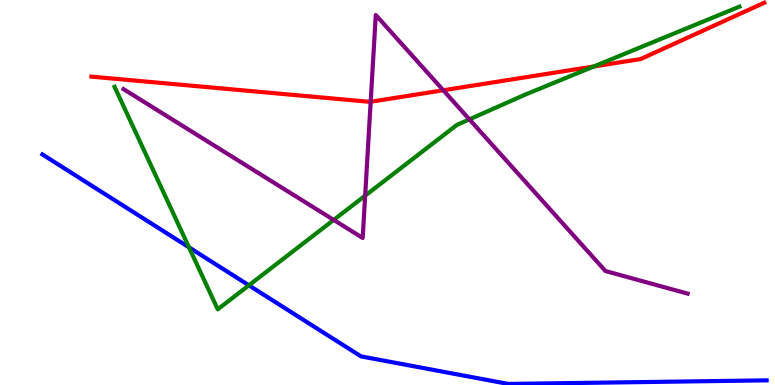[{'lines': ['blue', 'red'], 'intersections': []}, {'lines': ['green', 'red'], 'intersections': [{'x': 7.66, 'y': 8.27}]}, {'lines': ['purple', 'red'], 'intersections': [{'x': 4.78, 'y': 7.36}, {'x': 5.72, 'y': 7.66}]}, {'lines': ['blue', 'green'], 'intersections': [{'x': 2.44, 'y': 3.58}, {'x': 3.21, 'y': 2.59}]}, {'lines': ['blue', 'purple'], 'intersections': []}, {'lines': ['green', 'purple'], 'intersections': [{'x': 4.31, 'y': 4.29}, {'x': 4.71, 'y': 4.92}, {'x': 6.06, 'y': 6.9}]}]